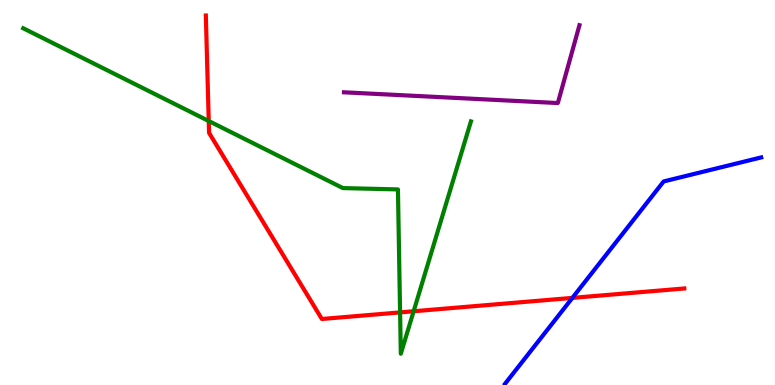[{'lines': ['blue', 'red'], 'intersections': [{'x': 7.39, 'y': 2.26}]}, {'lines': ['green', 'red'], 'intersections': [{'x': 2.69, 'y': 6.86}, {'x': 5.16, 'y': 1.89}, {'x': 5.34, 'y': 1.92}]}, {'lines': ['purple', 'red'], 'intersections': []}, {'lines': ['blue', 'green'], 'intersections': []}, {'lines': ['blue', 'purple'], 'intersections': []}, {'lines': ['green', 'purple'], 'intersections': []}]